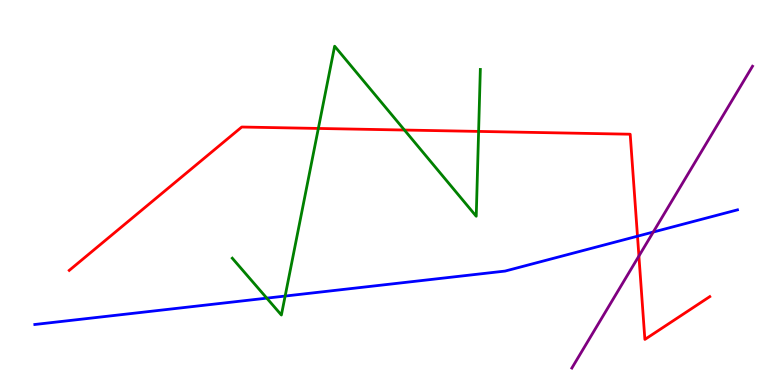[{'lines': ['blue', 'red'], 'intersections': [{'x': 8.23, 'y': 3.87}]}, {'lines': ['green', 'red'], 'intersections': [{'x': 4.11, 'y': 6.66}, {'x': 5.22, 'y': 6.62}, {'x': 6.18, 'y': 6.59}]}, {'lines': ['purple', 'red'], 'intersections': [{'x': 8.24, 'y': 3.35}]}, {'lines': ['blue', 'green'], 'intersections': [{'x': 3.44, 'y': 2.26}, {'x': 3.68, 'y': 2.31}]}, {'lines': ['blue', 'purple'], 'intersections': [{'x': 8.43, 'y': 3.97}]}, {'lines': ['green', 'purple'], 'intersections': []}]